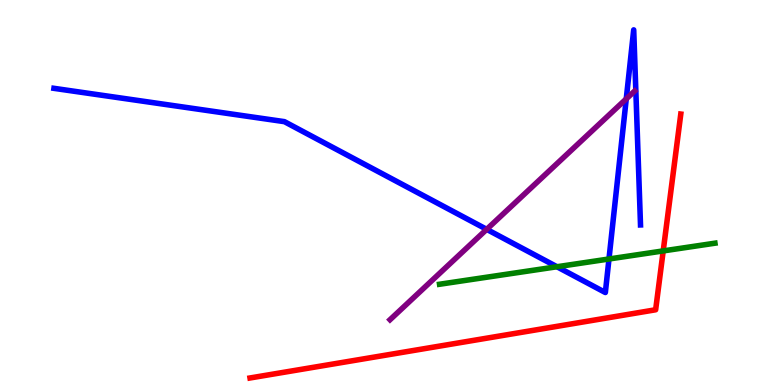[{'lines': ['blue', 'red'], 'intersections': []}, {'lines': ['green', 'red'], 'intersections': [{'x': 8.56, 'y': 3.48}]}, {'lines': ['purple', 'red'], 'intersections': []}, {'lines': ['blue', 'green'], 'intersections': [{'x': 7.19, 'y': 3.07}, {'x': 7.86, 'y': 3.27}]}, {'lines': ['blue', 'purple'], 'intersections': [{'x': 6.28, 'y': 4.04}, {'x': 8.08, 'y': 7.43}]}, {'lines': ['green', 'purple'], 'intersections': []}]